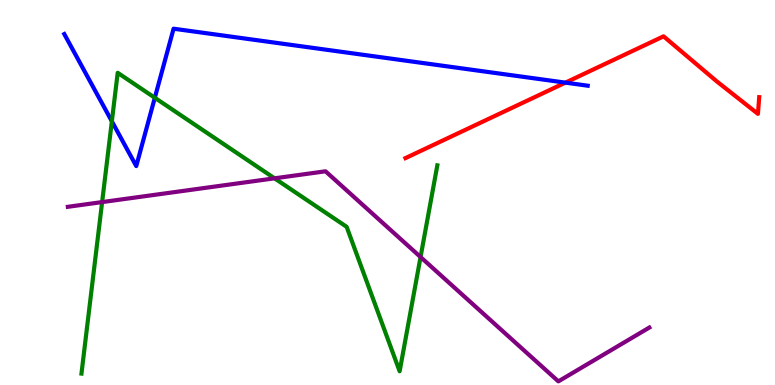[{'lines': ['blue', 'red'], 'intersections': [{'x': 7.3, 'y': 7.85}]}, {'lines': ['green', 'red'], 'intersections': []}, {'lines': ['purple', 'red'], 'intersections': []}, {'lines': ['blue', 'green'], 'intersections': [{'x': 1.44, 'y': 6.85}, {'x': 2.0, 'y': 7.46}]}, {'lines': ['blue', 'purple'], 'intersections': []}, {'lines': ['green', 'purple'], 'intersections': [{'x': 1.32, 'y': 4.75}, {'x': 3.54, 'y': 5.37}, {'x': 5.43, 'y': 3.32}]}]